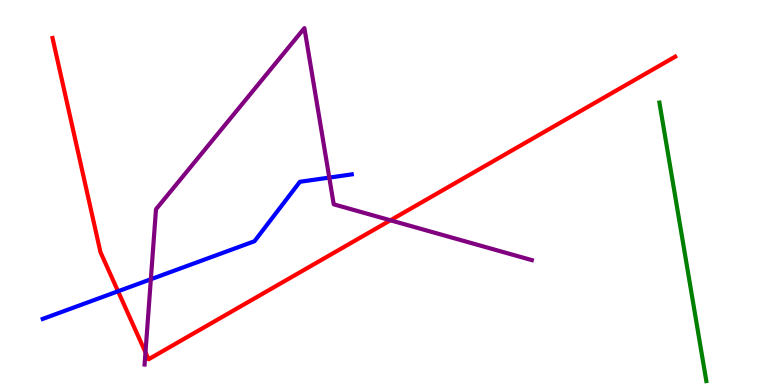[{'lines': ['blue', 'red'], 'intersections': [{'x': 1.52, 'y': 2.43}]}, {'lines': ['green', 'red'], 'intersections': []}, {'lines': ['purple', 'red'], 'intersections': [{'x': 1.88, 'y': 0.848}, {'x': 5.04, 'y': 4.28}]}, {'lines': ['blue', 'green'], 'intersections': []}, {'lines': ['blue', 'purple'], 'intersections': [{'x': 1.95, 'y': 2.75}, {'x': 4.25, 'y': 5.39}]}, {'lines': ['green', 'purple'], 'intersections': []}]